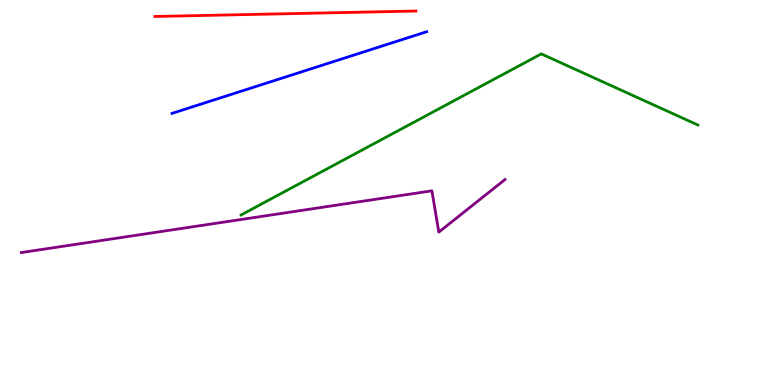[{'lines': ['blue', 'red'], 'intersections': []}, {'lines': ['green', 'red'], 'intersections': []}, {'lines': ['purple', 'red'], 'intersections': []}, {'lines': ['blue', 'green'], 'intersections': []}, {'lines': ['blue', 'purple'], 'intersections': []}, {'lines': ['green', 'purple'], 'intersections': []}]